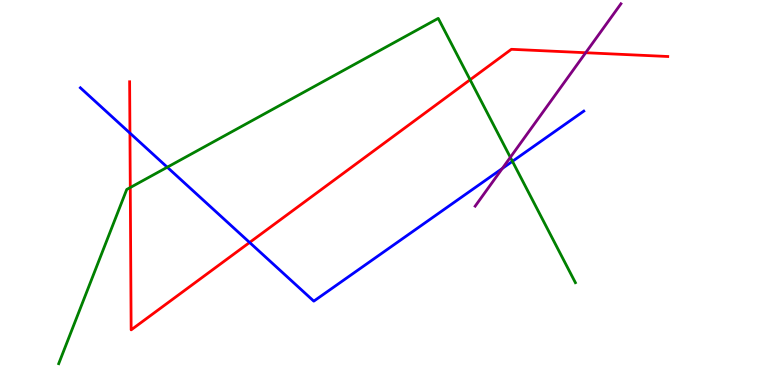[{'lines': ['blue', 'red'], 'intersections': [{'x': 1.68, 'y': 6.54}, {'x': 3.22, 'y': 3.7}]}, {'lines': ['green', 'red'], 'intersections': [{'x': 1.68, 'y': 5.13}, {'x': 6.07, 'y': 7.93}]}, {'lines': ['purple', 'red'], 'intersections': [{'x': 7.56, 'y': 8.63}]}, {'lines': ['blue', 'green'], 'intersections': [{'x': 2.16, 'y': 5.66}, {'x': 6.61, 'y': 5.81}]}, {'lines': ['blue', 'purple'], 'intersections': [{'x': 6.48, 'y': 5.62}]}, {'lines': ['green', 'purple'], 'intersections': [{'x': 6.59, 'y': 5.91}]}]